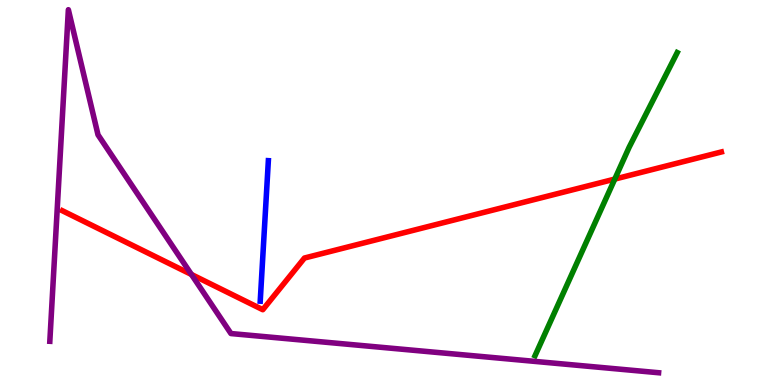[{'lines': ['blue', 'red'], 'intersections': []}, {'lines': ['green', 'red'], 'intersections': [{'x': 7.93, 'y': 5.35}]}, {'lines': ['purple', 'red'], 'intersections': [{'x': 2.47, 'y': 2.87}]}, {'lines': ['blue', 'green'], 'intersections': []}, {'lines': ['blue', 'purple'], 'intersections': []}, {'lines': ['green', 'purple'], 'intersections': []}]